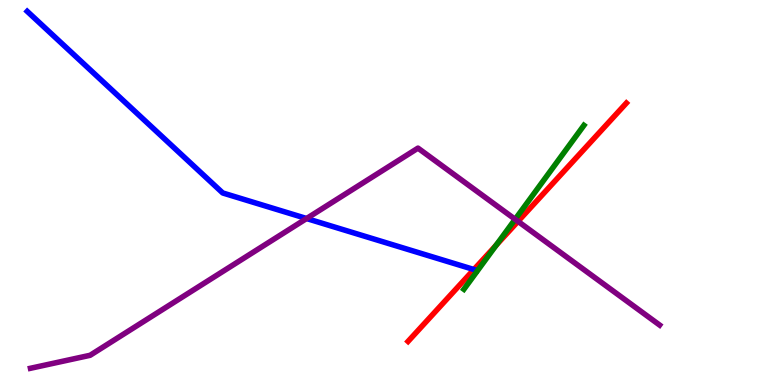[{'lines': ['blue', 'red'], 'intersections': [{'x': 6.11, 'y': 3.0}]}, {'lines': ['green', 'red'], 'intersections': [{'x': 6.4, 'y': 3.63}]}, {'lines': ['purple', 'red'], 'intersections': [{'x': 6.68, 'y': 4.25}]}, {'lines': ['blue', 'green'], 'intersections': []}, {'lines': ['blue', 'purple'], 'intersections': [{'x': 3.96, 'y': 4.32}]}, {'lines': ['green', 'purple'], 'intersections': [{'x': 6.65, 'y': 4.3}]}]